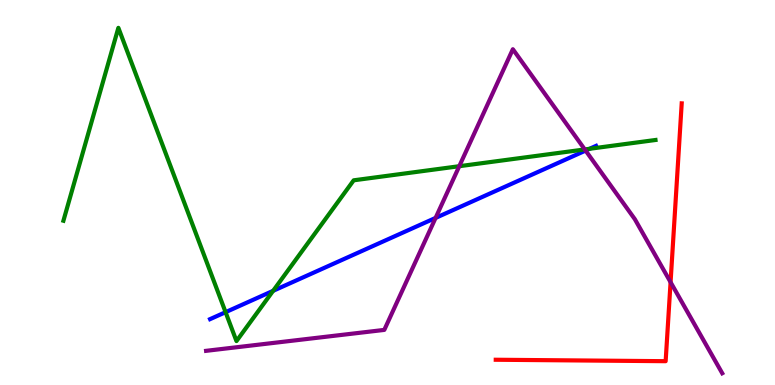[{'lines': ['blue', 'red'], 'intersections': []}, {'lines': ['green', 'red'], 'intersections': []}, {'lines': ['purple', 'red'], 'intersections': [{'x': 8.65, 'y': 2.67}]}, {'lines': ['blue', 'green'], 'intersections': [{'x': 2.91, 'y': 1.89}, {'x': 3.52, 'y': 2.45}, {'x': 7.61, 'y': 6.14}]}, {'lines': ['blue', 'purple'], 'intersections': [{'x': 5.62, 'y': 4.34}, {'x': 7.56, 'y': 6.09}]}, {'lines': ['green', 'purple'], 'intersections': [{'x': 5.93, 'y': 5.68}, {'x': 7.55, 'y': 6.12}]}]